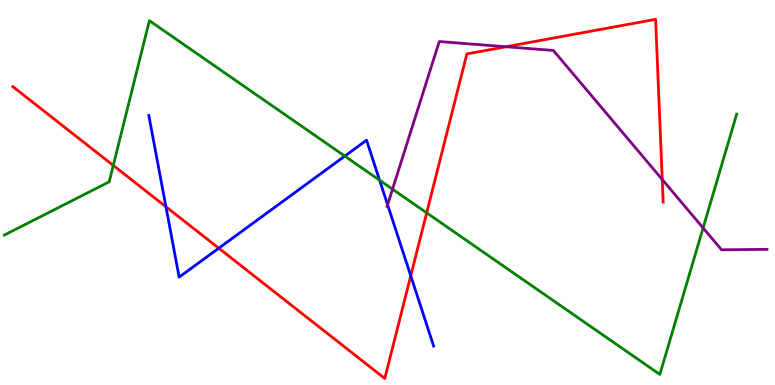[{'lines': ['blue', 'red'], 'intersections': [{'x': 2.14, 'y': 4.63}, {'x': 2.82, 'y': 3.55}, {'x': 5.3, 'y': 2.84}]}, {'lines': ['green', 'red'], 'intersections': [{'x': 1.46, 'y': 5.7}, {'x': 5.51, 'y': 4.47}]}, {'lines': ['purple', 'red'], 'intersections': [{'x': 6.53, 'y': 8.79}, {'x': 8.55, 'y': 5.34}]}, {'lines': ['blue', 'green'], 'intersections': [{'x': 4.45, 'y': 5.95}, {'x': 4.9, 'y': 5.32}]}, {'lines': ['blue', 'purple'], 'intersections': [{'x': 5.0, 'y': 4.68}]}, {'lines': ['green', 'purple'], 'intersections': [{'x': 5.06, 'y': 5.09}, {'x': 9.07, 'y': 4.08}]}]